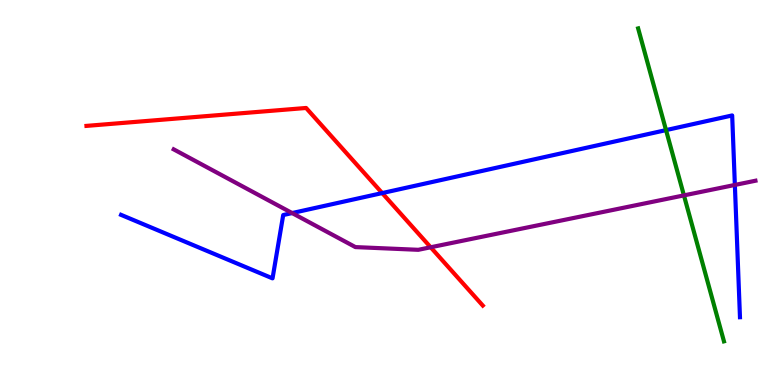[{'lines': ['blue', 'red'], 'intersections': [{'x': 4.93, 'y': 4.99}]}, {'lines': ['green', 'red'], 'intersections': []}, {'lines': ['purple', 'red'], 'intersections': [{'x': 5.56, 'y': 3.58}]}, {'lines': ['blue', 'green'], 'intersections': [{'x': 8.59, 'y': 6.62}]}, {'lines': ['blue', 'purple'], 'intersections': [{'x': 3.77, 'y': 4.47}, {'x': 9.48, 'y': 5.2}]}, {'lines': ['green', 'purple'], 'intersections': [{'x': 8.82, 'y': 4.92}]}]